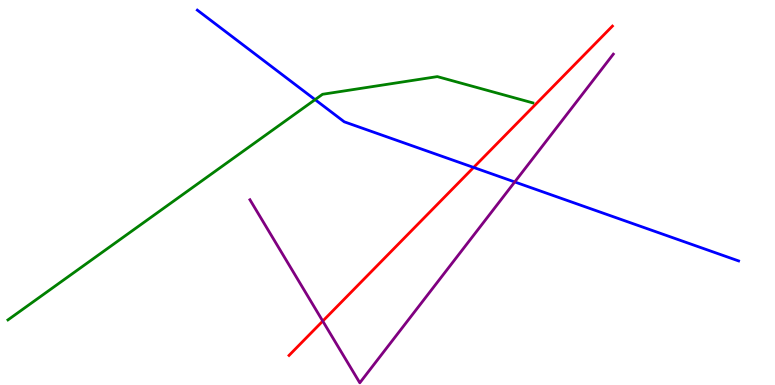[{'lines': ['blue', 'red'], 'intersections': [{'x': 6.11, 'y': 5.65}]}, {'lines': ['green', 'red'], 'intersections': []}, {'lines': ['purple', 'red'], 'intersections': [{'x': 4.16, 'y': 1.66}]}, {'lines': ['blue', 'green'], 'intersections': [{'x': 4.07, 'y': 7.41}]}, {'lines': ['blue', 'purple'], 'intersections': [{'x': 6.64, 'y': 5.27}]}, {'lines': ['green', 'purple'], 'intersections': []}]